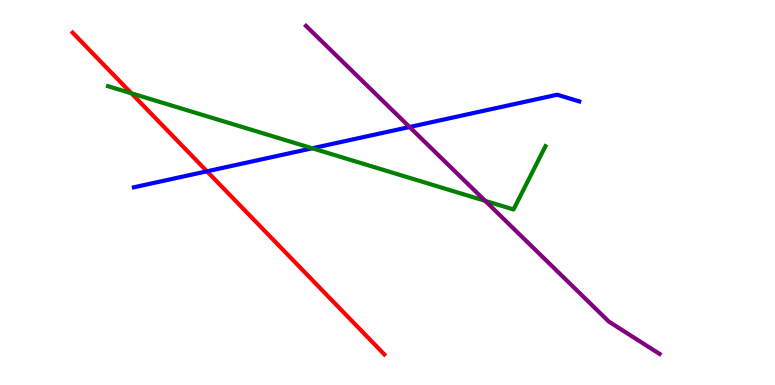[{'lines': ['blue', 'red'], 'intersections': [{'x': 2.67, 'y': 5.55}]}, {'lines': ['green', 'red'], 'intersections': [{'x': 1.7, 'y': 7.58}]}, {'lines': ['purple', 'red'], 'intersections': []}, {'lines': ['blue', 'green'], 'intersections': [{'x': 4.03, 'y': 6.15}]}, {'lines': ['blue', 'purple'], 'intersections': [{'x': 5.28, 'y': 6.7}]}, {'lines': ['green', 'purple'], 'intersections': [{'x': 6.26, 'y': 4.78}]}]